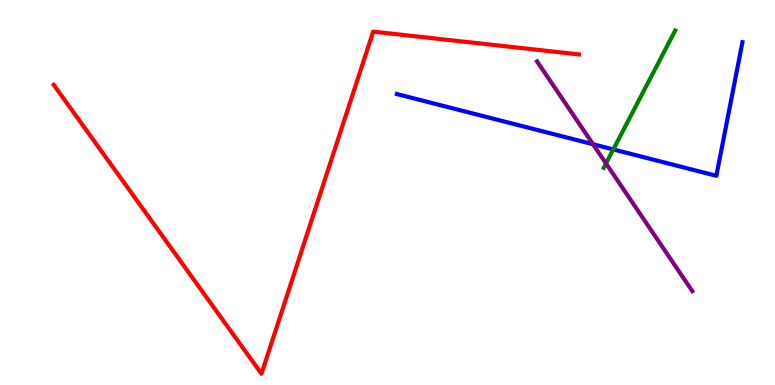[{'lines': ['blue', 'red'], 'intersections': []}, {'lines': ['green', 'red'], 'intersections': []}, {'lines': ['purple', 'red'], 'intersections': []}, {'lines': ['blue', 'green'], 'intersections': [{'x': 7.91, 'y': 6.12}]}, {'lines': ['blue', 'purple'], 'intersections': [{'x': 7.65, 'y': 6.25}]}, {'lines': ['green', 'purple'], 'intersections': [{'x': 7.82, 'y': 5.76}]}]